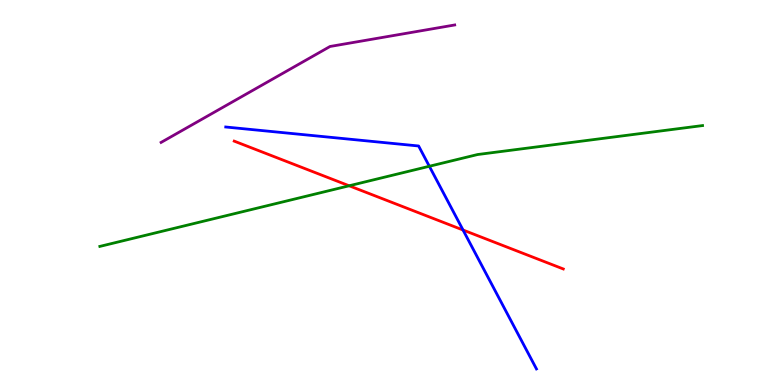[{'lines': ['blue', 'red'], 'intersections': [{'x': 5.97, 'y': 4.03}]}, {'lines': ['green', 'red'], 'intersections': [{'x': 4.51, 'y': 5.17}]}, {'lines': ['purple', 'red'], 'intersections': []}, {'lines': ['blue', 'green'], 'intersections': [{'x': 5.54, 'y': 5.68}]}, {'lines': ['blue', 'purple'], 'intersections': []}, {'lines': ['green', 'purple'], 'intersections': []}]